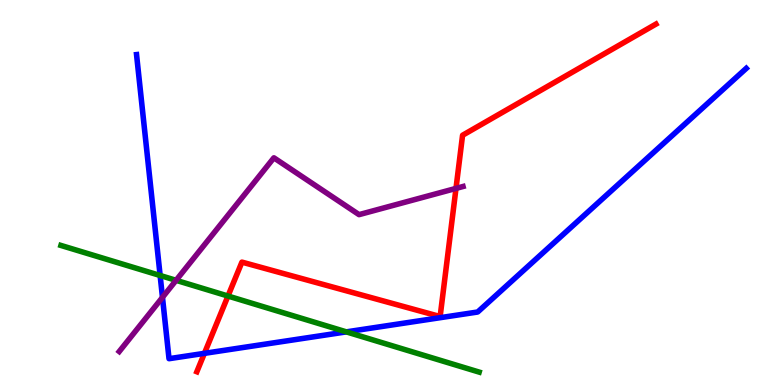[{'lines': ['blue', 'red'], 'intersections': [{'x': 2.64, 'y': 0.822}]}, {'lines': ['green', 'red'], 'intersections': [{'x': 2.94, 'y': 2.31}]}, {'lines': ['purple', 'red'], 'intersections': [{'x': 5.88, 'y': 5.11}]}, {'lines': ['blue', 'green'], 'intersections': [{'x': 2.07, 'y': 2.84}, {'x': 4.47, 'y': 1.38}]}, {'lines': ['blue', 'purple'], 'intersections': [{'x': 2.1, 'y': 2.28}]}, {'lines': ['green', 'purple'], 'intersections': [{'x': 2.27, 'y': 2.72}]}]